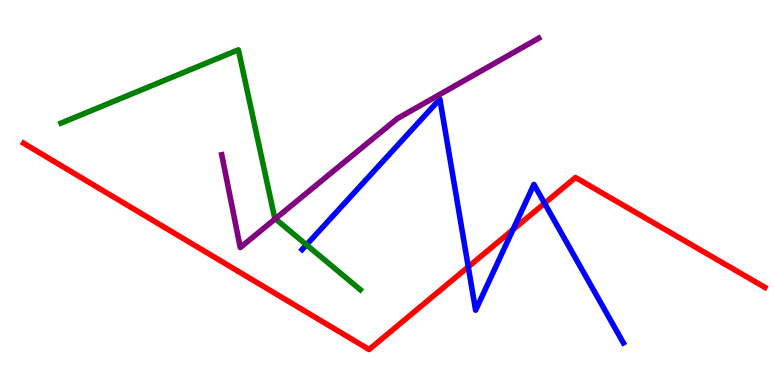[{'lines': ['blue', 'red'], 'intersections': [{'x': 6.04, 'y': 3.07}, {'x': 6.62, 'y': 4.04}, {'x': 7.03, 'y': 4.72}]}, {'lines': ['green', 'red'], 'intersections': []}, {'lines': ['purple', 'red'], 'intersections': []}, {'lines': ['blue', 'green'], 'intersections': [{'x': 3.95, 'y': 3.64}]}, {'lines': ['blue', 'purple'], 'intersections': []}, {'lines': ['green', 'purple'], 'intersections': [{'x': 3.55, 'y': 4.32}]}]